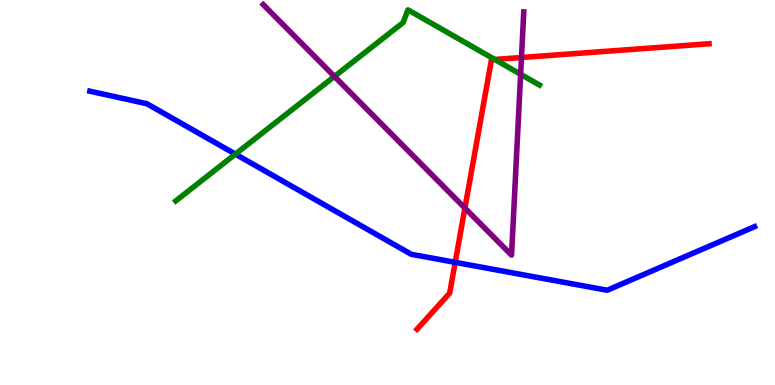[{'lines': ['blue', 'red'], 'intersections': [{'x': 5.87, 'y': 3.19}]}, {'lines': ['green', 'red'], 'intersections': [{'x': 6.38, 'y': 8.46}]}, {'lines': ['purple', 'red'], 'intersections': [{'x': 6.0, 'y': 4.6}, {'x': 6.73, 'y': 8.51}]}, {'lines': ['blue', 'green'], 'intersections': [{'x': 3.04, 'y': 6.0}]}, {'lines': ['blue', 'purple'], 'intersections': []}, {'lines': ['green', 'purple'], 'intersections': [{'x': 4.32, 'y': 8.01}, {'x': 6.72, 'y': 8.07}]}]